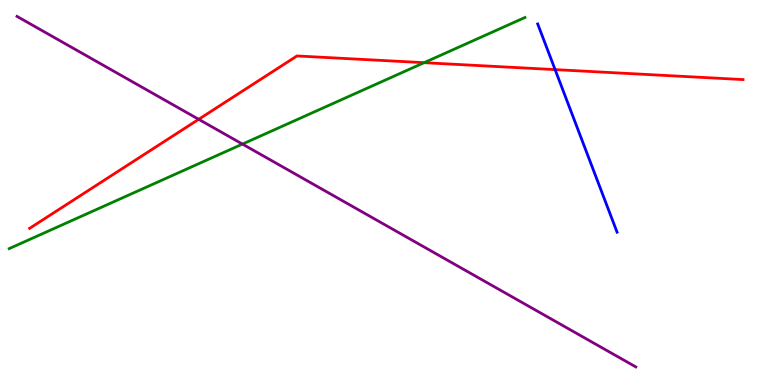[{'lines': ['blue', 'red'], 'intersections': [{'x': 7.16, 'y': 8.19}]}, {'lines': ['green', 'red'], 'intersections': [{'x': 5.47, 'y': 8.37}]}, {'lines': ['purple', 'red'], 'intersections': [{'x': 2.56, 'y': 6.9}]}, {'lines': ['blue', 'green'], 'intersections': []}, {'lines': ['blue', 'purple'], 'intersections': []}, {'lines': ['green', 'purple'], 'intersections': [{'x': 3.13, 'y': 6.26}]}]